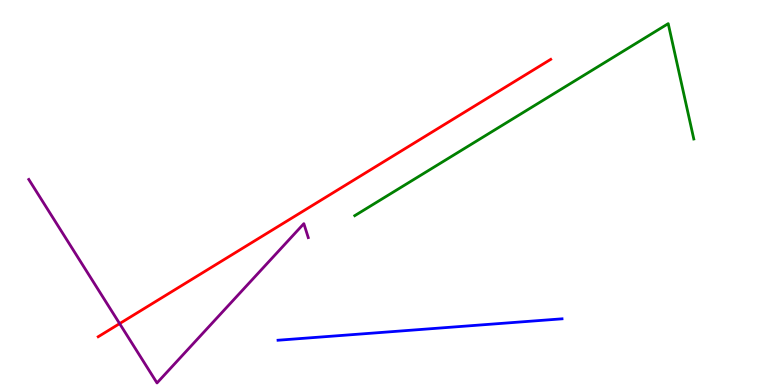[{'lines': ['blue', 'red'], 'intersections': []}, {'lines': ['green', 'red'], 'intersections': []}, {'lines': ['purple', 'red'], 'intersections': [{'x': 1.54, 'y': 1.59}]}, {'lines': ['blue', 'green'], 'intersections': []}, {'lines': ['blue', 'purple'], 'intersections': []}, {'lines': ['green', 'purple'], 'intersections': []}]